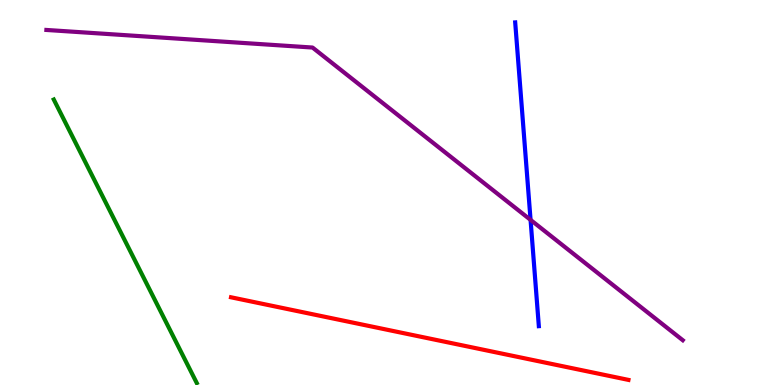[{'lines': ['blue', 'red'], 'intersections': []}, {'lines': ['green', 'red'], 'intersections': []}, {'lines': ['purple', 'red'], 'intersections': []}, {'lines': ['blue', 'green'], 'intersections': []}, {'lines': ['blue', 'purple'], 'intersections': [{'x': 6.85, 'y': 4.29}]}, {'lines': ['green', 'purple'], 'intersections': []}]